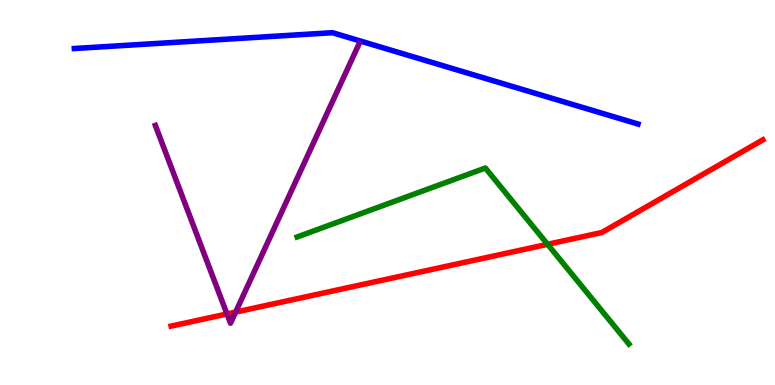[{'lines': ['blue', 'red'], 'intersections': []}, {'lines': ['green', 'red'], 'intersections': [{'x': 7.07, 'y': 3.65}]}, {'lines': ['purple', 'red'], 'intersections': [{'x': 2.93, 'y': 1.84}, {'x': 3.04, 'y': 1.89}]}, {'lines': ['blue', 'green'], 'intersections': []}, {'lines': ['blue', 'purple'], 'intersections': []}, {'lines': ['green', 'purple'], 'intersections': []}]